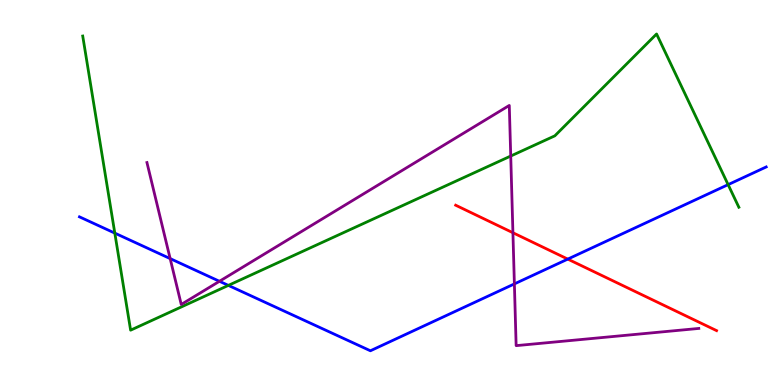[{'lines': ['blue', 'red'], 'intersections': [{'x': 7.33, 'y': 3.27}]}, {'lines': ['green', 'red'], 'intersections': []}, {'lines': ['purple', 'red'], 'intersections': [{'x': 6.62, 'y': 3.95}]}, {'lines': ['blue', 'green'], 'intersections': [{'x': 1.48, 'y': 3.95}, {'x': 2.95, 'y': 2.59}, {'x': 9.4, 'y': 5.2}]}, {'lines': ['blue', 'purple'], 'intersections': [{'x': 2.2, 'y': 3.28}, {'x': 2.83, 'y': 2.69}, {'x': 6.64, 'y': 2.63}]}, {'lines': ['green', 'purple'], 'intersections': [{'x': 6.59, 'y': 5.95}]}]